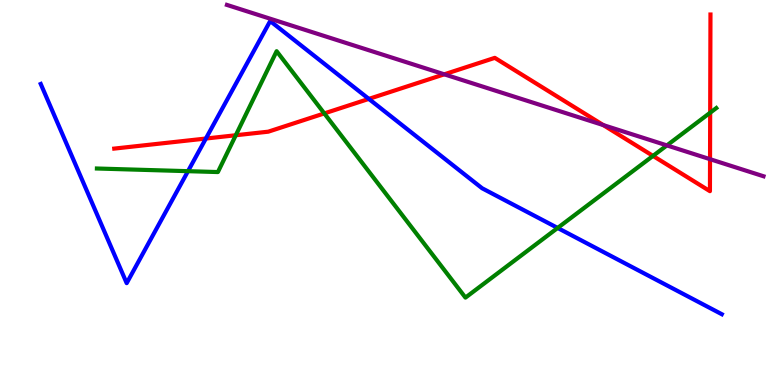[{'lines': ['blue', 'red'], 'intersections': [{'x': 2.66, 'y': 6.4}, {'x': 4.76, 'y': 7.43}]}, {'lines': ['green', 'red'], 'intersections': [{'x': 3.04, 'y': 6.49}, {'x': 4.18, 'y': 7.05}, {'x': 8.43, 'y': 5.95}, {'x': 9.16, 'y': 7.07}]}, {'lines': ['purple', 'red'], 'intersections': [{'x': 5.73, 'y': 8.07}, {'x': 7.78, 'y': 6.75}, {'x': 9.16, 'y': 5.87}]}, {'lines': ['blue', 'green'], 'intersections': [{'x': 2.43, 'y': 5.55}, {'x': 7.2, 'y': 4.08}]}, {'lines': ['blue', 'purple'], 'intersections': []}, {'lines': ['green', 'purple'], 'intersections': [{'x': 8.61, 'y': 6.22}]}]